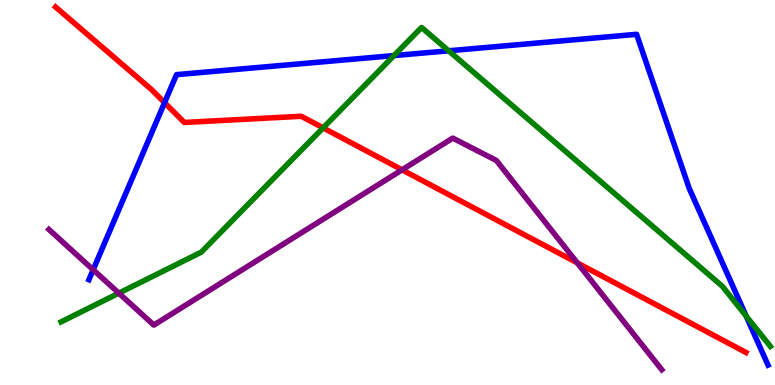[{'lines': ['blue', 'red'], 'intersections': [{'x': 2.12, 'y': 7.33}]}, {'lines': ['green', 'red'], 'intersections': [{'x': 4.17, 'y': 6.68}]}, {'lines': ['purple', 'red'], 'intersections': [{'x': 5.19, 'y': 5.59}, {'x': 7.45, 'y': 3.17}]}, {'lines': ['blue', 'green'], 'intersections': [{'x': 5.08, 'y': 8.56}, {'x': 5.79, 'y': 8.68}, {'x': 9.63, 'y': 1.79}]}, {'lines': ['blue', 'purple'], 'intersections': [{'x': 1.2, 'y': 2.99}]}, {'lines': ['green', 'purple'], 'intersections': [{'x': 1.53, 'y': 2.39}]}]